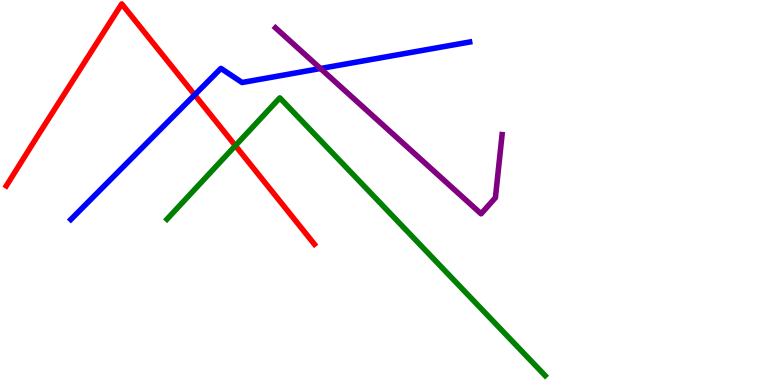[{'lines': ['blue', 'red'], 'intersections': [{'x': 2.51, 'y': 7.54}]}, {'lines': ['green', 'red'], 'intersections': [{'x': 3.04, 'y': 6.22}]}, {'lines': ['purple', 'red'], 'intersections': []}, {'lines': ['blue', 'green'], 'intersections': []}, {'lines': ['blue', 'purple'], 'intersections': [{'x': 4.14, 'y': 8.22}]}, {'lines': ['green', 'purple'], 'intersections': []}]